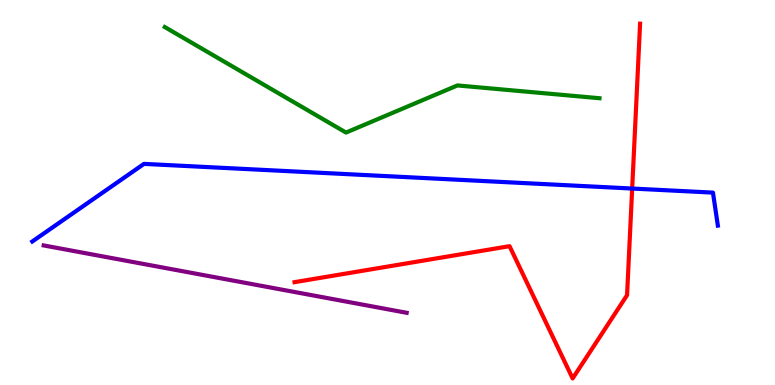[{'lines': ['blue', 'red'], 'intersections': [{'x': 8.16, 'y': 5.1}]}, {'lines': ['green', 'red'], 'intersections': []}, {'lines': ['purple', 'red'], 'intersections': []}, {'lines': ['blue', 'green'], 'intersections': []}, {'lines': ['blue', 'purple'], 'intersections': []}, {'lines': ['green', 'purple'], 'intersections': []}]